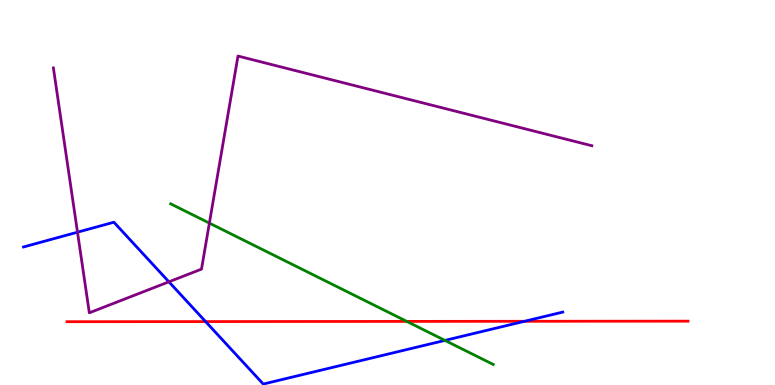[{'lines': ['blue', 'red'], 'intersections': [{'x': 2.65, 'y': 1.65}, {'x': 6.77, 'y': 1.65}]}, {'lines': ['green', 'red'], 'intersections': [{'x': 5.25, 'y': 1.65}]}, {'lines': ['purple', 'red'], 'intersections': []}, {'lines': ['blue', 'green'], 'intersections': [{'x': 5.74, 'y': 1.16}]}, {'lines': ['blue', 'purple'], 'intersections': [{'x': 1.0, 'y': 3.97}, {'x': 2.18, 'y': 2.68}]}, {'lines': ['green', 'purple'], 'intersections': [{'x': 2.7, 'y': 4.2}]}]